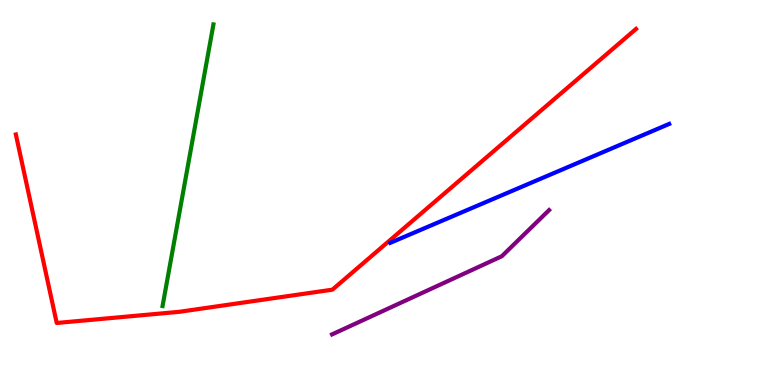[{'lines': ['blue', 'red'], 'intersections': []}, {'lines': ['green', 'red'], 'intersections': []}, {'lines': ['purple', 'red'], 'intersections': []}, {'lines': ['blue', 'green'], 'intersections': []}, {'lines': ['blue', 'purple'], 'intersections': []}, {'lines': ['green', 'purple'], 'intersections': []}]